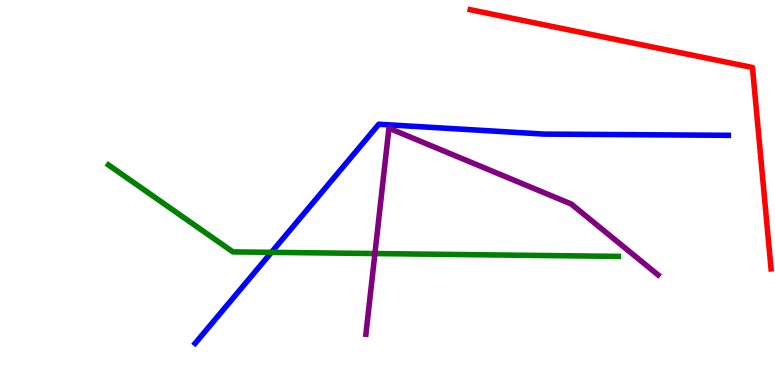[{'lines': ['blue', 'red'], 'intersections': []}, {'lines': ['green', 'red'], 'intersections': []}, {'lines': ['purple', 'red'], 'intersections': []}, {'lines': ['blue', 'green'], 'intersections': [{'x': 3.5, 'y': 3.45}]}, {'lines': ['blue', 'purple'], 'intersections': []}, {'lines': ['green', 'purple'], 'intersections': [{'x': 4.84, 'y': 3.41}]}]